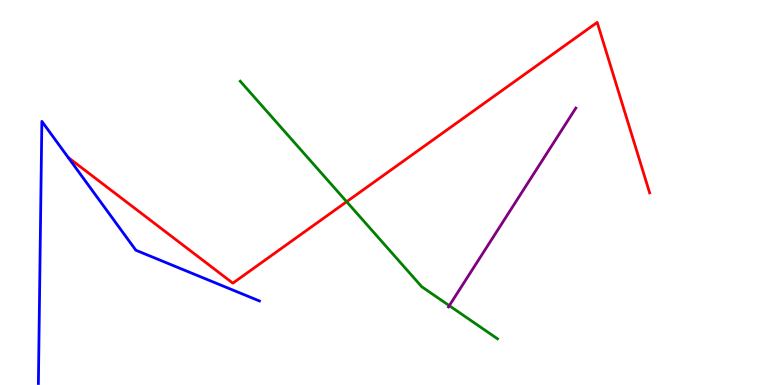[{'lines': ['blue', 'red'], 'intersections': []}, {'lines': ['green', 'red'], 'intersections': [{'x': 4.47, 'y': 4.76}]}, {'lines': ['purple', 'red'], 'intersections': []}, {'lines': ['blue', 'green'], 'intersections': []}, {'lines': ['blue', 'purple'], 'intersections': []}, {'lines': ['green', 'purple'], 'intersections': [{'x': 5.8, 'y': 2.06}]}]